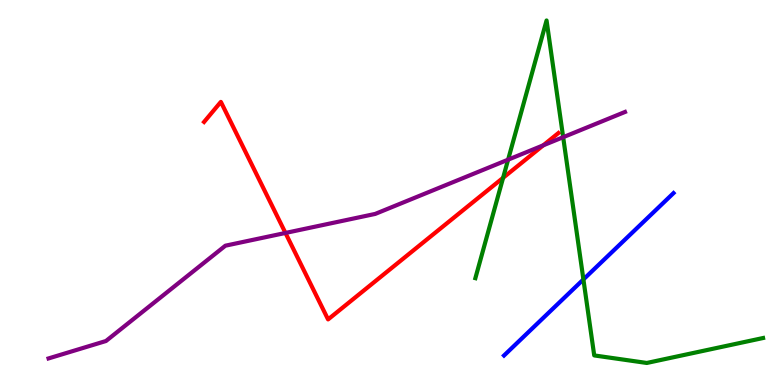[{'lines': ['blue', 'red'], 'intersections': []}, {'lines': ['green', 'red'], 'intersections': [{'x': 6.49, 'y': 5.38}]}, {'lines': ['purple', 'red'], 'intersections': [{'x': 3.68, 'y': 3.95}, {'x': 7.01, 'y': 6.23}]}, {'lines': ['blue', 'green'], 'intersections': [{'x': 7.53, 'y': 2.74}]}, {'lines': ['blue', 'purple'], 'intersections': []}, {'lines': ['green', 'purple'], 'intersections': [{'x': 6.56, 'y': 5.85}, {'x': 7.27, 'y': 6.44}]}]